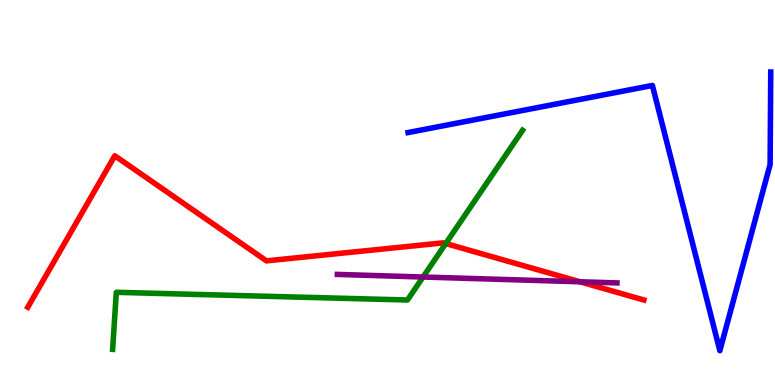[{'lines': ['blue', 'red'], 'intersections': []}, {'lines': ['green', 'red'], 'intersections': [{'x': 5.75, 'y': 3.67}]}, {'lines': ['purple', 'red'], 'intersections': [{'x': 7.48, 'y': 2.68}]}, {'lines': ['blue', 'green'], 'intersections': []}, {'lines': ['blue', 'purple'], 'intersections': []}, {'lines': ['green', 'purple'], 'intersections': [{'x': 5.46, 'y': 2.8}]}]